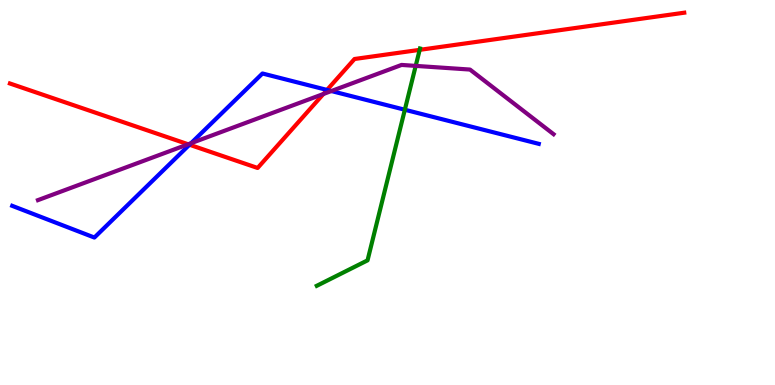[{'lines': ['blue', 'red'], 'intersections': [{'x': 2.44, 'y': 6.24}, {'x': 4.22, 'y': 7.66}]}, {'lines': ['green', 'red'], 'intersections': [{'x': 5.42, 'y': 8.71}]}, {'lines': ['purple', 'red'], 'intersections': [{'x': 2.43, 'y': 6.25}, {'x': 4.17, 'y': 7.56}]}, {'lines': ['blue', 'green'], 'intersections': [{'x': 5.22, 'y': 7.15}]}, {'lines': ['blue', 'purple'], 'intersections': [{'x': 2.47, 'y': 6.28}, {'x': 4.28, 'y': 7.64}]}, {'lines': ['green', 'purple'], 'intersections': [{'x': 5.36, 'y': 8.29}]}]